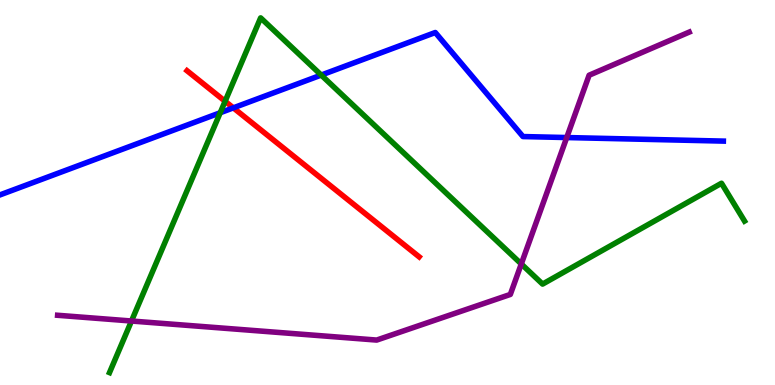[{'lines': ['blue', 'red'], 'intersections': [{'x': 3.01, 'y': 7.2}]}, {'lines': ['green', 'red'], 'intersections': [{'x': 2.9, 'y': 7.37}]}, {'lines': ['purple', 'red'], 'intersections': []}, {'lines': ['blue', 'green'], 'intersections': [{'x': 2.84, 'y': 7.07}, {'x': 4.14, 'y': 8.05}]}, {'lines': ['blue', 'purple'], 'intersections': [{'x': 7.31, 'y': 6.43}]}, {'lines': ['green', 'purple'], 'intersections': [{'x': 1.7, 'y': 1.66}, {'x': 6.73, 'y': 3.14}]}]